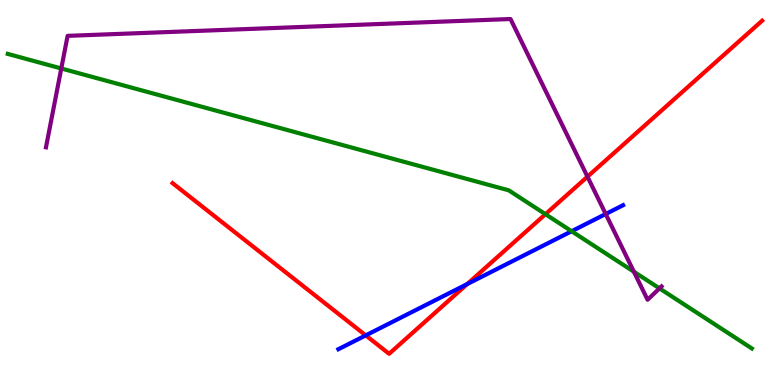[{'lines': ['blue', 'red'], 'intersections': [{'x': 4.72, 'y': 1.29}, {'x': 6.03, 'y': 2.62}]}, {'lines': ['green', 'red'], 'intersections': [{'x': 7.04, 'y': 4.44}]}, {'lines': ['purple', 'red'], 'intersections': [{'x': 7.58, 'y': 5.41}]}, {'lines': ['blue', 'green'], 'intersections': [{'x': 7.38, 'y': 3.99}]}, {'lines': ['blue', 'purple'], 'intersections': [{'x': 7.82, 'y': 4.44}]}, {'lines': ['green', 'purple'], 'intersections': [{'x': 0.791, 'y': 8.22}, {'x': 8.18, 'y': 2.94}, {'x': 8.51, 'y': 2.51}]}]